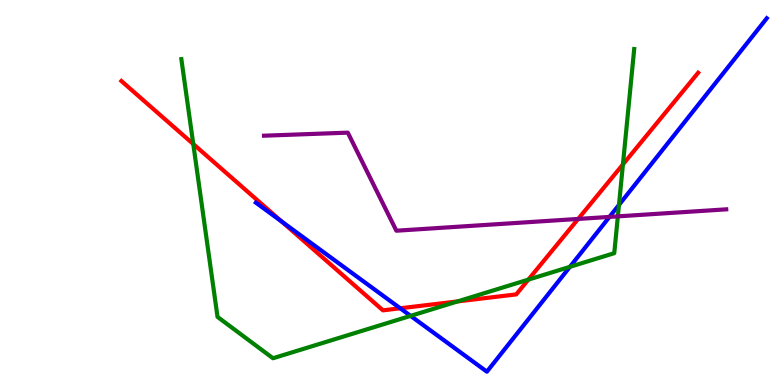[{'lines': ['blue', 'red'], 'intersections': [{'x': 3.63, 'y': 4.25}, {'x': 5.16, 'y': 1.99}]}, {'lines': ['green', 'red'], 'intersections': [{'x': 2.49, 'y': 6.26}, {'x': 5.9, 'y': 2.17}, {'x': 6.82, 'y': 2.74}, {'x': 8.04, 'y': 5.73}]}, {'lines': ['purple', 'red'], 'intersections': [{'x': 7.46, 'y': 4.31}]}, {'lines': ['blue', 'green'], 'intersections': [{'x': 5.3, 'y': 1.8}, {'x': 7.35, 'y': 3.07}, {'x': 7.99, 'y': 4.68}]}, {'lines': ['blue', 'purple'], 'intersections': [{'x': 7.86, 'y': 4.37}]}, {'lines': ['green', 'purple'], 'intersections': [{'x': 7.97, 'y': 4.38}]}]